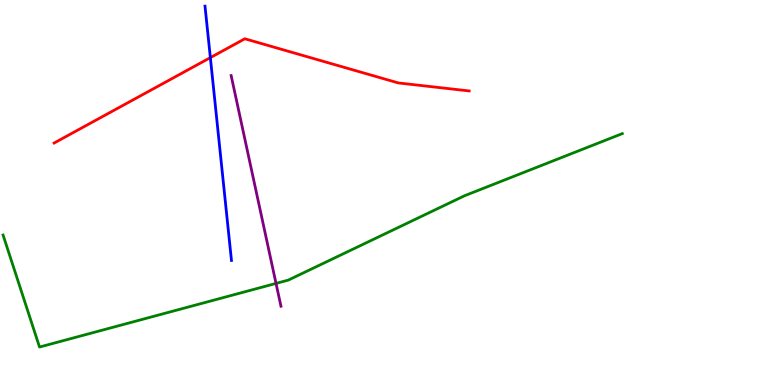[{'lines': ['blue', 'red'], 'intersections': [{'x': 2.71, 'y': 8.5}]}, {'lines': ['green', 'red'], 'intersections': []}, {'lines': ['purple', 'red'], 'intersections': []}, {'lines': ['blue', 'green'], 'intersections': []}, {'lines': ['blue', 'purple'], 'intersections': []}, {'lines': ['green', 'purple'], 'intersections': [{'x': 3.56, 'y': 2.64}]}]